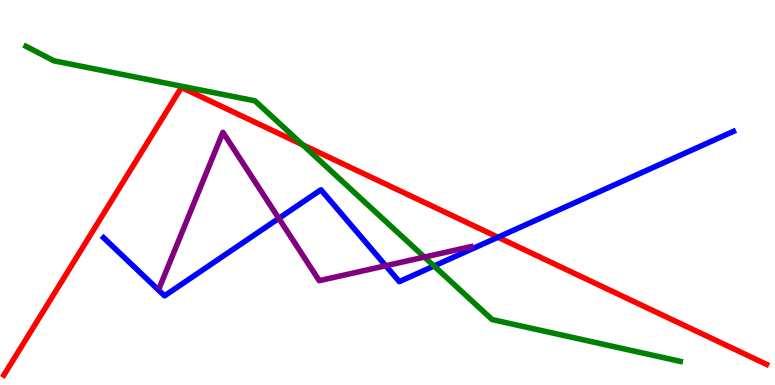[{'lines': ['blue', 'red'], 'intersections': [{'x': 6.43, 'y': 3.84}]}, {'lines': ['green', 'red'], 'intersections': [{'x': 3.9, 'y': 6.24}]}, {'lines': ['purple', 'red'], 'intersections': []}, {'lines': ['blue', 'green'], 'intersections': [{'x': 5.6, 'y': 3.09}]}, {'lines': ['blue', 'purple'], 'intersections': [{'x': 3.6, 'y': 4.33}, {'x': 4.98, 'y': 3.1}]}, {'lines': ['green', 'purple'], 'intersections': [{'x': 5.48, 'y': 3.32}]}]